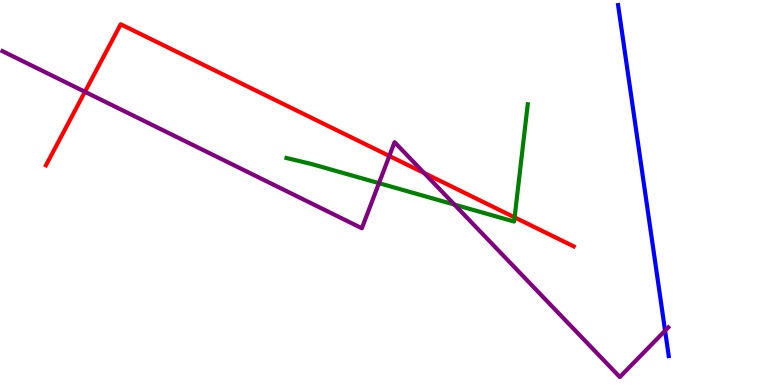[{'lines': ['blue', 'red'], 'intersections': []}, {'lines': ['green', 'red'], 'intersections': [{'x': 6.64, 'y': 4.35}]}, {'lines': ['purple', 'red'], 'intersections': [{'x': 1.1, 'y': 7.62}, {'x': 5.02, 'y': 5.95}, {'x': 5.47, 'y': 5.5}]}, {'lines': ['blue', 'green'], 'intersections': []}, {'lines': ['blue', 'purple'], 'intersections': [{'x': 8.58, 'y': 1.41}]}, {'lines': ['green', 'purple'], 'intersections': [{'x': 4.89, 'y': 5.24}, {'x': 5.86, 'y': 4.69}]}]